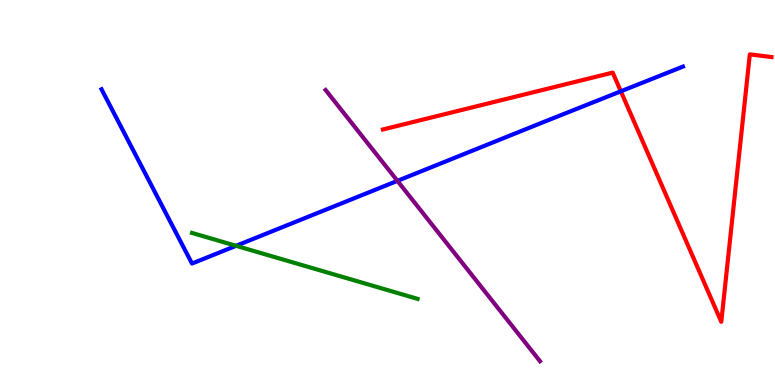[{'lines': ['blue', 'red'], 'intersections': [{'x': 8.01, 'y': 7.63}]}, {'lines': ['green', 'red'], 'intersections': []}, {'lines': ['purple', 'red'], 'intersections': []}, {'lines': ['blue', 'green'], 'intersections': [{'x': 3.05, 'y': 3.62}]}, {'lines': ['blue', 'purple'], 'intersections': [{'x': 5.13, 'y': 5.3}]}, {'lines': ['green', 'purple'], 'intersections': []}]